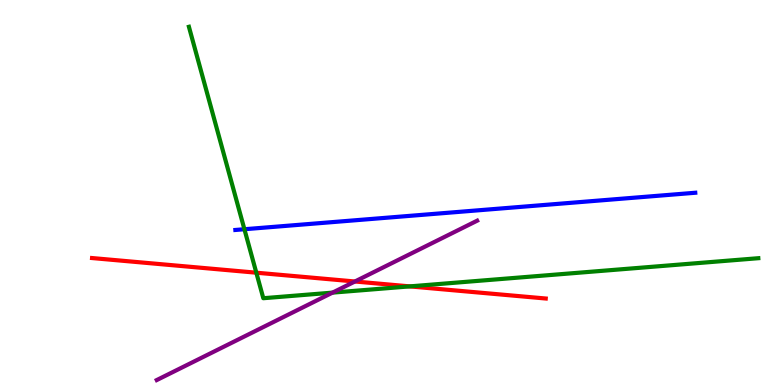[{'lines': ['blue', 'red'], 'intersections': []}, {'lines': ['green', 'red'], 'intersections': [{'x': 3.31, 'y': 2.92}, {'x': 5.29, 'y': 2.56}]}, {'lines': ['purple', 'red'], 'intersections': [{'x': 4.58, 'y': 2.69}]}, {'lines': ['blue', 'green'], 'intersections': [{'x': 3.15, 'y': 4.05}]}, {'lines': ['blue', 'purple'], 'intersections': []}, {'lines': ['green', 'purple'], 'intersections': [{'x': 4.29, 'y': 2.4}]}]